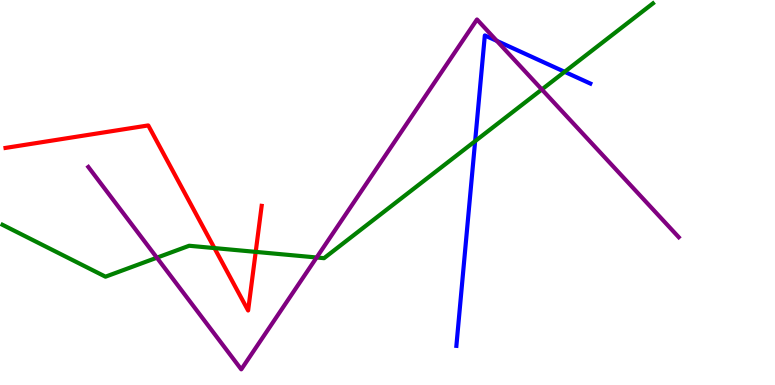[{'lines': ['blue', 'red'], 'intersections': []}, {'lines': ['green', 'red'], 'intersections': [{'x': 2.77, 'y': 3.56}, {'x': 3.3, 'y': 3.46}]}, {'lines': ['purple', 'red'], 'intersections': []}, {'lines': ['blue', 'green'], 'intersections': [{'x': 6.13, 'y': 6.33}, {'x': 7.29, 'y': 8.13}]}, {'lines': ['blue', 'purple'], 'intersections': [{'x': 6.41, 'y': 8.94}]}, {'lines': ['green', 'purple'], 'intersections': [{'x': 2.02, 'y': 3.31}, {'x': 4.09, 'y': 3.31}, {'x': 6.99, 'y': 7.68}]}]